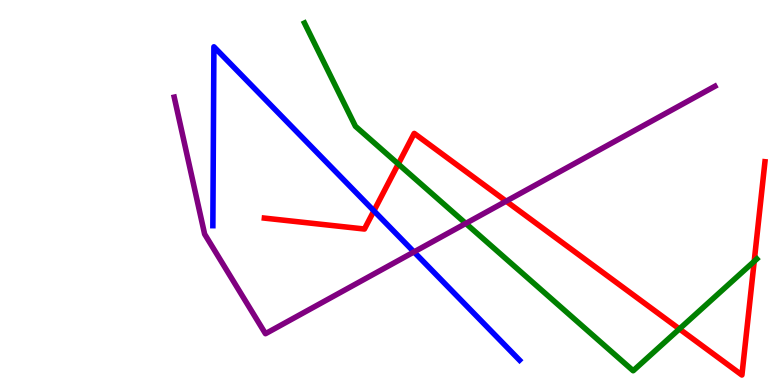[{'lines': ['blue', 'red'], 'intersections': [{'x': 4.82, 'y': 4.52}]}, {'lines': ['green', 'red'], 'intersections': [{'x': 5.14, 'y': 5.74}, {'x': 8.77, 'y': 1.46}, {'x': 9.73, 'y': 3.21}]}, {'lines': ['purple', 'red'], 'intersections': [{'x': 6.53, 'y': 4.77}]}, {'lines': ['blue', 'green'], 'intersections': []}, {'lines': ['blue', 'purple'], 'intersections': [{'x': 5.34, 'y': 3.46}]}, {'lines': ['green', 'purple'], 'intersections': [{'x': 6.01, 'y': 4.2}]}]